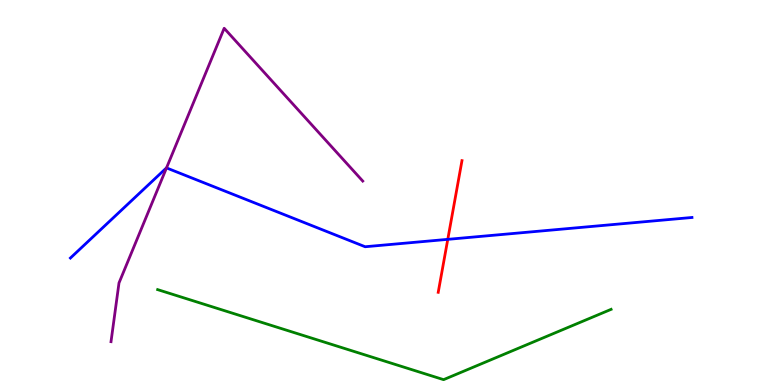[{'lines': ['blue', 'red'], 'intersections': [{'x': 5.78, 'y': 3.78}]}, {'lines': ['green', 'red'], 'intersections': []}, {'lines': ['purple', 'red'], 'intersections': []}, {'lines': ['blue', 'green'], 'intersections': []}, {'lines': ['blue', 'purple'], 'intersections': [{'x': 2.15, 'y': 5.64}]}, {'lines': ['green', 'purple'], 'intersections': []}]